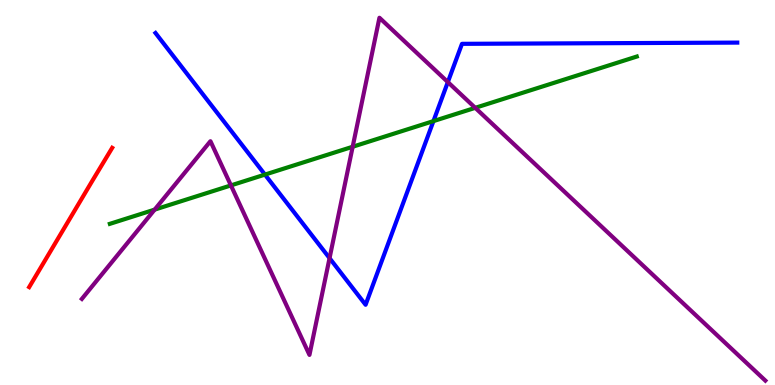[{'lines': ['blue', 'red'], 'intersections': []}, {'lines': ['green', 'red'], 'intersections': []}, {'lines': ['purple', 'red'], 'intersections': []}, {'lines': ['blue', 'green'], 'intersections': [{'x': 3.42, 'y': 5.46}, {'x': 5.59, 'y': 6.85}]}, {'lines': ['blue', 'purple'], 'intersections': [{'x': 4.25, 'y': 3.29}, {'x': 5.78, 'y': 7.87}]}, {'lines': ['green', 'purple'], 'intersections': [{'x': 2.0, 'y': 4.56}, {'x': 2.98, 'y': 5.18}, {'x': 4.55, 'y': 6.19}, {'x': 6.13, 'y': 7.2}]}]